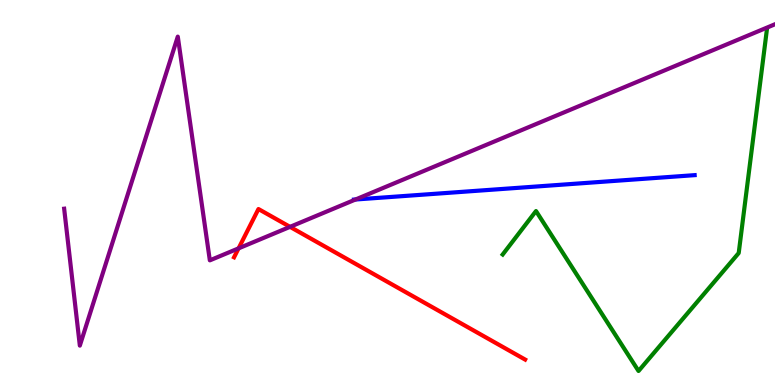[{'lines': ['blue', 'red'], 'intersections': []}, {'lines': ['green', 'red'], 'intersections': []}, {'lines': ['purple', 'red'], 'intersections': [{'x': 3.08, 'y': 3.55}, {'x': 3.74, 'y': 4.11}]}, {'lines': ['blue', 'green'], 'intersections': []}, {'lines': ['blue', 'purple'], 'intersections': [{'x': 4.59, 'y': 4.82}]}, {'lines': ['green', 'purple'], 'intersections': []}]